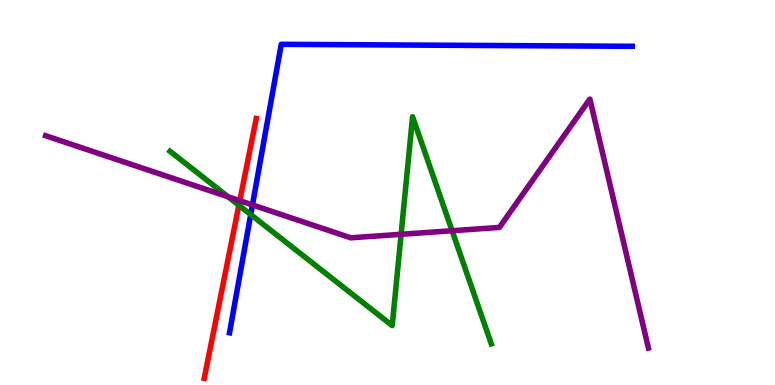[{'lines': ['blue', 'red'], 'intersections': []}, {'lines': ['green', 'red'], 'intersections': [{'x': 3.08, 'y': 4.67}]}, {'lines': ['purple', 'red'], 'intersections': [{'x': 3.09, 'y': 4.79}]}, {'lines': ['blue', 'green'], 'intersections': [{'x': 3.24, 'y': 4.43}]}, {'lines': ['blue', 'purple'], 'intersections': [{'x': 3.26, 'y': 4.68}]}, {'lines': ['green', 'purple'], 'intersections': [{'x': 2.94, 'y': 4.89}, {'x': 5.18, 'y': 3.91}, {'x': 5.83, 'y': 4.01}]}]